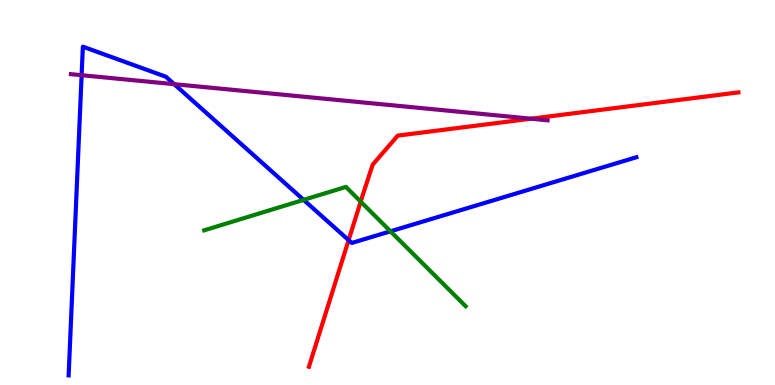[{'lines': ['blue', 'red'], 'intersections': [{'x': 4.5, 'y': 3.76}]}, {'lines': ['green', 'red'], 'intersections': [{'x': 4.65, 'y': 4.76}]}, {'lines': ['purple', 'red'], 'intersections': [{'x': 6.85, 'y': 6.92}]}, {'lines': ['blue', 'green'], 'intersections': [{'x': 3.92, 'y': 4.81}, {'x': 5.04, 'y': 3.99}]}, {'lines': ['blue', 'purple'], 'intersections': [{'x': 1.05, 'y': 8.05}, {'x': 2.25, 'y': 7.81}]}, {'lines': ['green', 'purple'], 'intersections': []}]